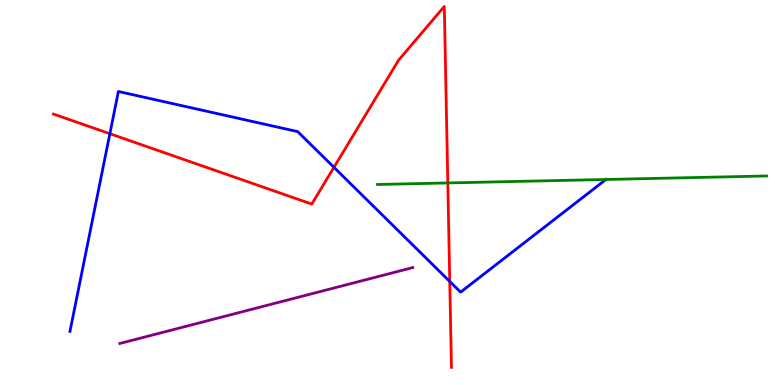[{'lines': ['blue', 'red'], 'intersections': [{'x': 1.42, 'y': 6.53}, {'x': 4.31, 'y': 5.65}, {'x': 5.8, 'y': 2.69}]}, {'lines': ['green', 'red'], 'intersections': [{'x': 5.78, 'y': 5.25}]}, {'lines': ['purple', 'red'], 'intersections': []}, {'lines': ['blue', 'green'], 'intersections': [{'x': 7.82, 'y': 5.34}]}, {'lines': ['blue', 'purple'], 'intersections': []}, {'lines': ['green', 'purple'], 'intersections': []}]